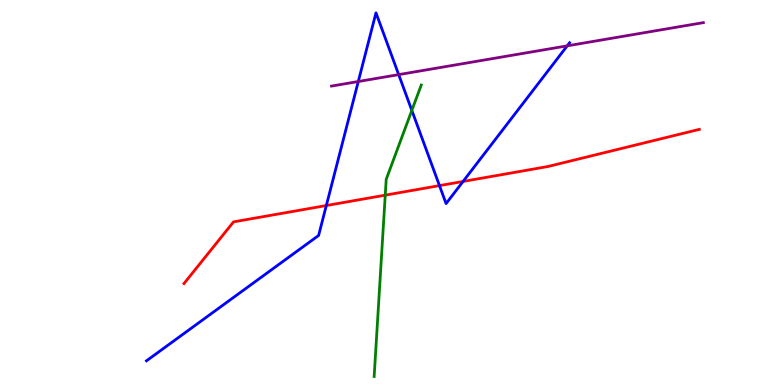[{'lines': ['blue', 'red'], 'intersections': [{'x': 4.21, 'y': 4.66}, {'x': 5.67, 'y': 5.18}, {'x': 5.98, 'y': 5.29}]}, {'lines': ['green', 'red'], 'intersections': [{'x': 4.97, 'y': 4.93}]}, {'lines': ['purple', 'red'], 'intersections': []}, {'lines': ['blue', 'green'], 'intersections': [{'x': 5.31, 'y': 7.13}]}, {'lines': ['blue', 'purple'], 'intersections': [{'x': 4.62, 'y': 7.88}, {'x': 5.14, 'y': 8.06}, {'x': 7.32, 'y': 8.81}]}, {'lines': ['green', 'purple'], 'intersections': []}]